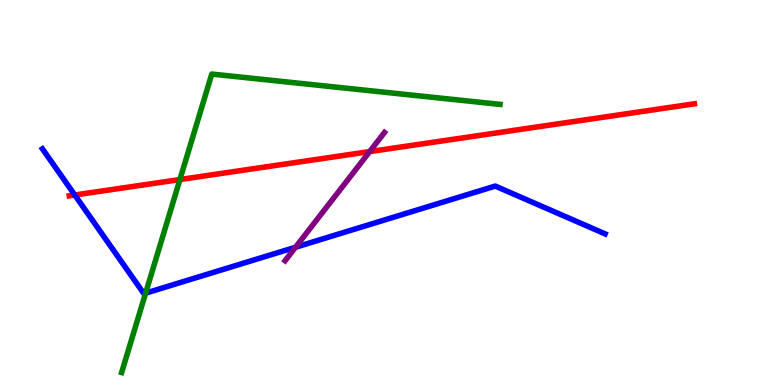[{'lines': ['blue', 'red'], 'intersections': [{'x': 0.965, 'y': 4.93}]}, {'lines': ['green', 'red'], 'intersections': [{'x': 2.32, 'y': 5.34}]}, {'lines': ['purple', 'red'], 'intersections': [{'x': 4.77, 'y': 6.06}]}, {'lines': ['blue', 'green'], 'intersections': [{'x': 1.88, 'y': 2.39}]}, {'lines': ['blue', 'purple'], 'intersections': [{'x': 3.81, 'y': 3.58}]}, {'lines': ['green', 'purple'], 'intersections': []}]